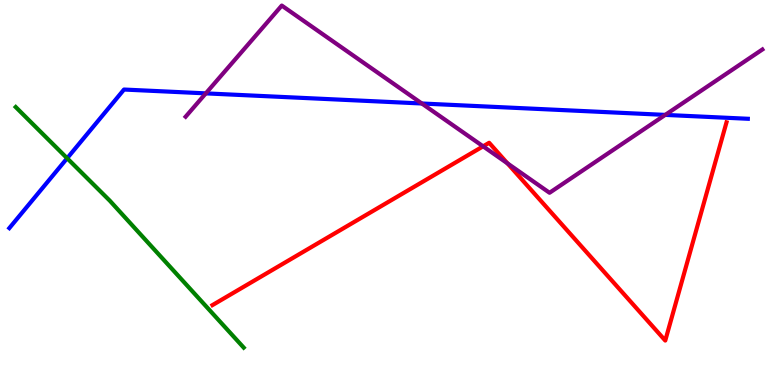[{'lines': ['blue', 'red'], 'intersections': []}, {'lines': ['green', 'red'], 'intersections': []}, {'lines': ['purple', 'red'], 'intersections': [{'x': 6.23, 'y': 6.2}, {'x': 6.55, 'y': 5.76}]}, {'lines': ['blue', 'green'], 'intersections': [{'x': 0.866, 'y': 5.89}]}, {'lines': ['blue', 'purple'], 'intersections': [{'x': 2.66, 'y': 7.57}, {'x': 5.44, 'y': 7.31}, {'x': 8.58, 'y': 7.02}]}, {'lines': ['green', 'purple'], 'intersections': []}]